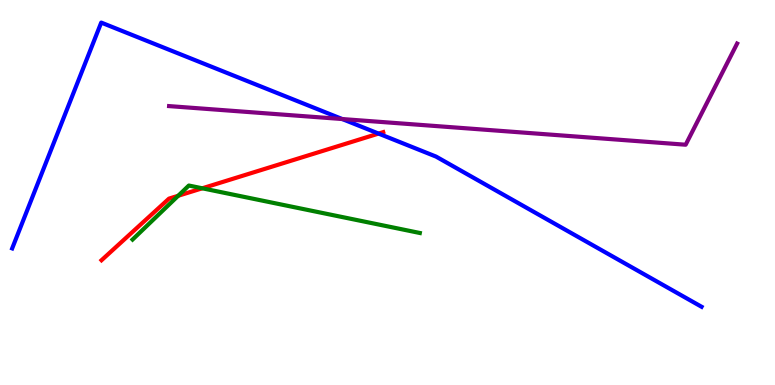[{'lines': ['blue', 'red'], 'intersections': [{'x': 4.88, 'y': 6.53}]}, {'lines': ['green', 'red'], 'intersections': [{'x': 2.3, 'y': 4.92}, {'x': 2.61, 'y': 5.11}]}, {'lines': ['purple', 'red'], 'intersections': []}, {'lines': ['blue', 'green'], 'intersections': []}, {'lines': ['blue', 'purple'], 'intersections': [{'x': 4.42, 'y': 6.91}]}, {'lines': ['green', 'purple'], 'intersections': []}]